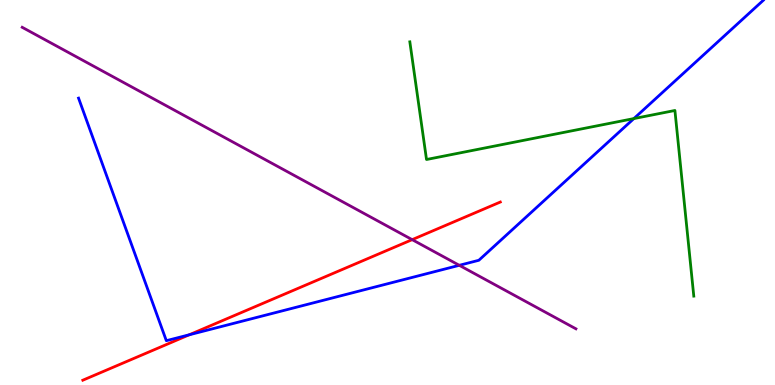[{'lines': ['blue', 'red'], 'intersections': [{'x': 2.44, 'y': 1.3}]}, {'lines': ['green', 'red'], 'intersections': []}, {'lines': ['purple', 'red'], 'intersections': [{'x': 5.32, 'y': 3.78}]}, {'lines': ['blue', 'green'], 'intersections': [{'x': 8.18, 'y': 6.92}]}, {'lines': ['blue', 'purple'], 'intersections': [{'x': 5.93, 'y': 3.11}]}, {'lines': ['green', 'purple'], 'intersections': []}]